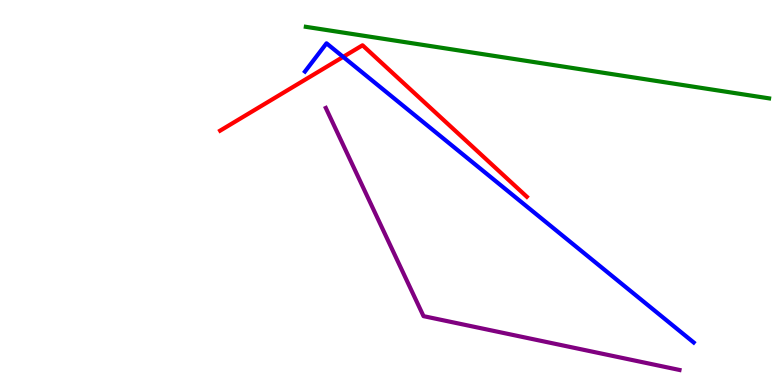[{'lines': ['blue', 'red'], 'intersections': [{'x': 4.43, 'y': 8.52}]}, {'lines': ['green', 'red'], 'intersections': []}, {'lines': ['purple', 'red'], 'intersections': []}, {'lines': ['blue', 'green'], 'intersections': []}, {'lines': ['blue', 'purple'], 'intersections': []}, {'lines': ['green', 'purple'], 'intersections': []}]